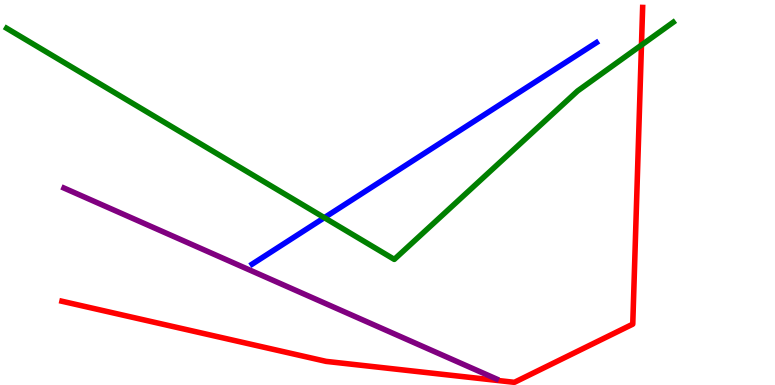[{'lines': ['blue', 'red'], 'intersections': []}, {'lines': ['green', 'red'], 'intersections': [{'x': 8.28, 'y': 8.83}]}, {'lines': ['purple', 'red'], 'intersections': []}, {'lines': ['blue', 'green'], 'intersections': [{'x': 4.19, 'y': 4.35}]}, {'lines': ['blue', 'purple'], 'intersections': []}, {'lines': ['green', 'purple'], 'intersections': []}]